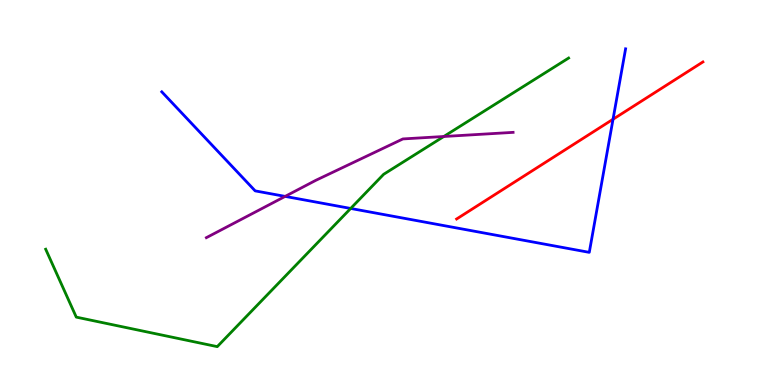[{'lines': ['blue', 'red'], 'intersections': [{'x': 7.91, 'y': 6.9}]}, {'lines': ['green', 'red'], 'intersections': []}, {'lines': ['purple', 'red'], 'intersections': []}, {'lines': ['blue', 'green'], 'intersections': [{'x': 4.52, 'y': 4.59}]}, {'lines': ['blue', 'purple'], 'intersections': [{'x': 3.68, 'y': 4.9}]}, {'lines': ['green', 'purple'], 'intersections': [{'x': 5.73, 'y': 6.45}]}]